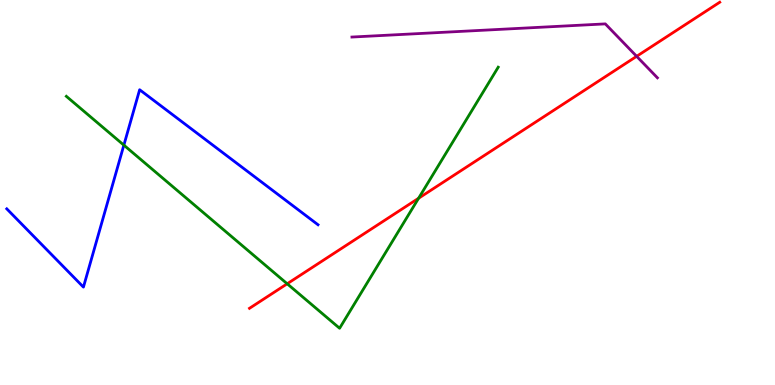[{'lines': ['blue', 'red'], 'intersections': []}, {'lines': ['green', 'red'], 'intersections': [{'x': 3.71, 'y': 2.63}, {'x': 5.4, 'y': 4.85}]}, {'lines': ['purple', 'red'], 'intersections': [{'x': 8.21, 'y': 8.54}]}, {'lines': ['blue', 'green'], 'intersections': [{'x': 1.6, 'y': 6.23}]}, {'lines': ['blue', 'purple'], 'intersections': []}, {'lines': ['green', 'purple'], 'intersections': []}]